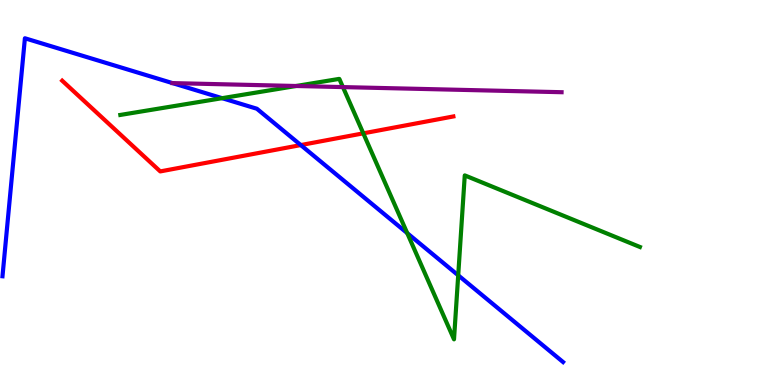[{'lines': ['blue', 'red'], 'intersections': [{'x': 3.88, 'y': 6.23}]}, {'lines': ['green', 'red'], 'intersections': [{'x': 4.69, 'y': 6.54}]}, {'lines': ['purple', 'red'], 'intersections': []}, {'lines': ['blue', 'green'], 'intersections': [{'x': 2.87, 'y': 7.45}, {'x': 5.25, 'y': 3.94}, {'x': 5.91, 'y': 2.85}]}, {'lines': ['blue', 'purple'], 'intersections': [{'x': 2.23, 'y': 7.84}]}, {'lines': ['green', 'purple'], 'intersections': [{'x': 3.82, 'y': 7.77}, {'x': 4.42, 'y': 7.74}]}]